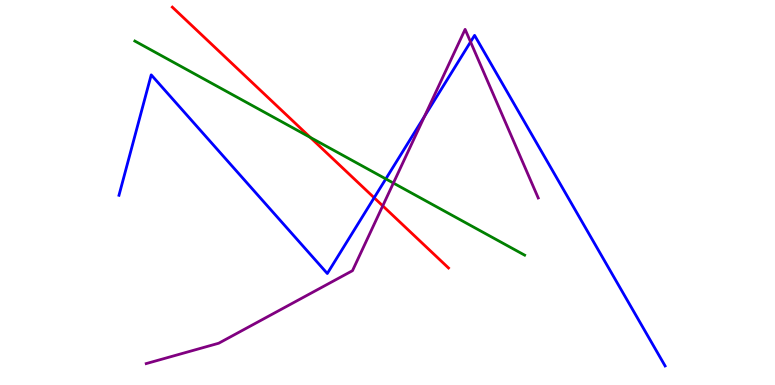[{'lines': ['blue', 'red'], 'intersections': [{'x': 4.83, 'y': 4.86}]}, {'lines': ['green', 'red'], 'intersections': [{'x': 4.0, 'y': 6.43}]}, {'lines': ['purple', 'red'], 'intersections': [{'x': 4.94, 'y': 4.65}]}, {'lines': ['blue', 'green'], 'intersections': [{'x': 4.98, 'y': 5.35}]}, {'lines': ['blue', 'purple'], 'intersections': [{'x': 5.48, 'y': 6.98}, {'x': 6.07, 'y': 8.91}]}, {'lines': ['green', 'purple'], 'intersections': [{'x': 5.08, 'y': 5.25}]}]